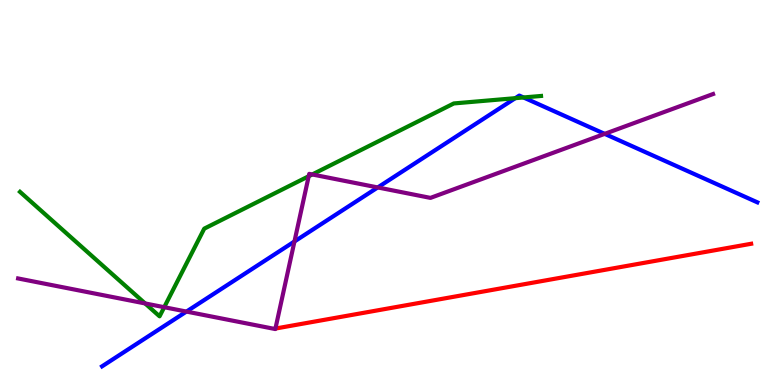[{'lines': ['blue', 'red'], 'intersections': []}, {'lines': ['green', 'red'], 'intersections': []}, {'lines': ['purple', 'red'], 'intersections': []}, {'lines': ['blue', 'green'], 'intersections': [{'x': 6.65, 'y': 7.45}, {'x': 6.75, 'y': 7.47}]}, {'lines': ['blue', 'purple'], 'intersections': [{'x': 2.41, 'y': 1.91}, {'x': 3.8, 'y': 3.73}, {'x': 4.87, 'y': 5.13}, {'x': 7.8, 'y': 6.52}]}, {'lines': ['green', 'purple'], 'intersections': [{'x': 1.87, 'y': 2.12}, {'x': 2.12, 'y': 2.02}, {'x': 3.98, 'y': 5.42}, {'x': 4.03, 'y': 5.47}]}]